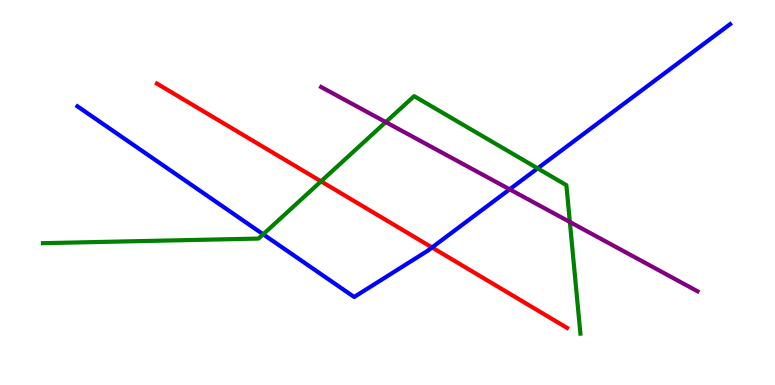[{'lines': ['blue', 'red'], 'intersections': [{'x': 5.57, 'y': 3.57}]}, {'lines': ['green', 'red'], 'intersections': [{'x': 4.14, 'y': 5.29}]}, {'lines': ['purple', 'red'], 'intersections': []}, {'lines': ['blue', 'green'], 'intersections': [{'x': 3.4, 'y': 3.91}, {'x': 6.94, 'y': 5.63}]}, {'lines': ['blue', 'purple'], 'intersections': [{'x': 6.58, 'y': 5.08}]}, {'lines': ['green', 'purple'], 'intersections': [{'x': 4.98, 'y': 6.83}, {'x': 7.35, 'y': 4.23}]}]